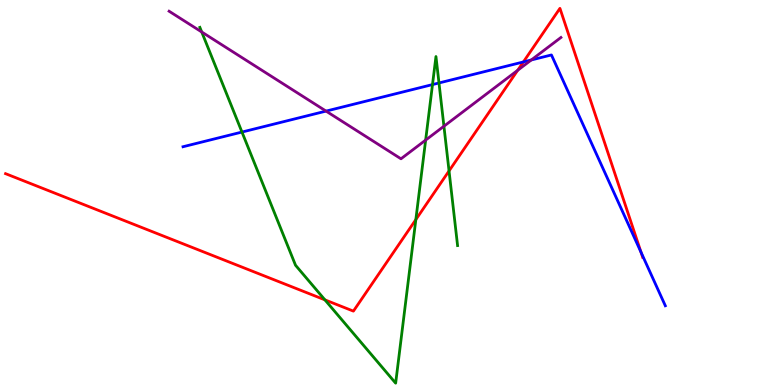[{'lines': ['blue', 'red'], 'intersections': [{'x': 6.75, 'y': 8.39}, {'x': 8.27, 'y': 3.45}]}, {'lines': ['green', 'red'], 'intersections': [{'x': 4.19, 'y': 2.21}, {'x': 5.37, 'y': 4.3}, {'x': 5.79, 'y': 5.56}]}, {'lines': ['purple', 'red'], 'intersections': [{'x': 6.68, 'y': 8.17}]}, {'lines': ['blue', 'green'], 'intersections': [{'x': 3.12, 'y': 6.57}, {'x': 5.58, 'y': 7.8}, {'x': 5.66, 'y': 7.85}]}, {'lines': ['blue', 'purple'], 'intersections': [{'x': 4.21, 'y': 7.11}, {'x': 6.86, 'y': 8.44}]}, {'lines': ['green', 'purple'], 'intersections': [{'x': 2.6, 'y': 9.17}, {'x': 5.49, 'y': 6.36}, {'x': 5.73, 'y': 6.72}]}]